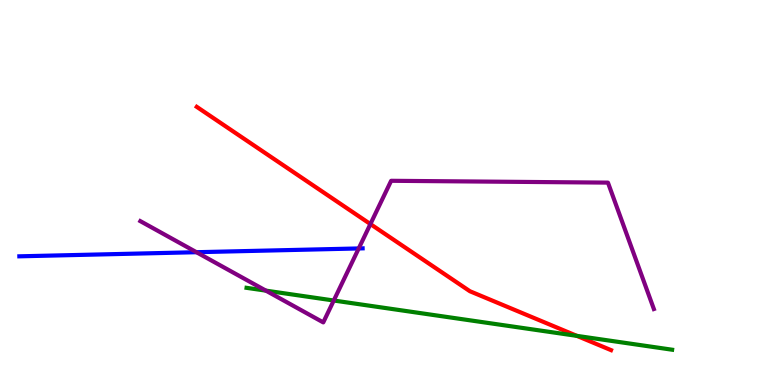[{'lines': ['blue', 'red'], 'intersections': []}, {'lines': ['green', 'red'], 'intersections': [{'x': 7.44, 'y': 1.28}]}, {'lines': ['purple', 'red'], 'intersections': [{'x': 4.78, 'y': 4.18}]}, {'lines': ['blue', 'green'], 'intersections': []}, {'lines': ['blue', 'purple'], 'intersections': [{'x': 2.54, 'y': 3.45}, {'x': 4.63, 'y': 3.55}]}, {'lines': ['green', 'purple'], 'intersections': [{'x': 3.43, 'y': 2.45}, {'x': 4.31, 'y': 2.19}]}]